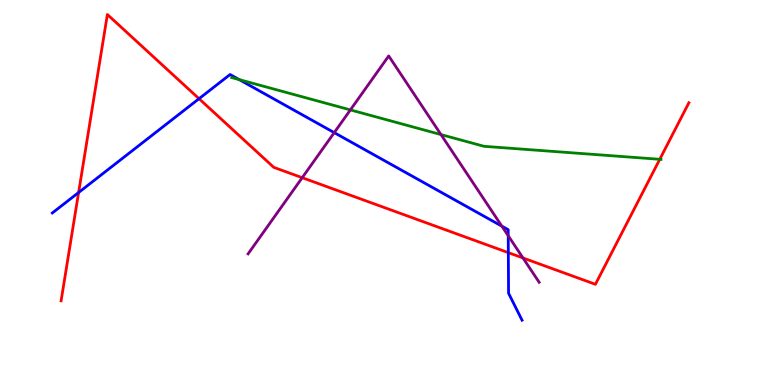[{'lines': ['blue', 'red'], 'intersections': [{'x': 1.01, 'y': 5.0}, {'x': 2.57, 'y': 7.44}, {'x': 6.56, 'y': 3.44}]}, {'lines': ['green', 'red'], 'intersections': [{'x': 8.51, 'y': 5.86}]}, {'lines': ['purple', 'red'], 'intersections': [{'x': 3.9, 'y': 5.38}, {'x': 6.75, 'y': 3.3}]}, {'lines': ['blue', 'green'], 'intersections': [{'x': 3.09, 'y': 7.93}]}, {'lines': ['blue', 'purple'], 'intersections': [{'x': 4.31, 'y': 6.56}, {'x': 6.48, 'y': 4.13}, {'x': 6.56, 'y': 3.88}]}, {'lines': ['green', 'purple'], 'intersections': [{'x': 4.52, 'y': 7.15}, {'x': 5.69, 'y': 6.5}]}]